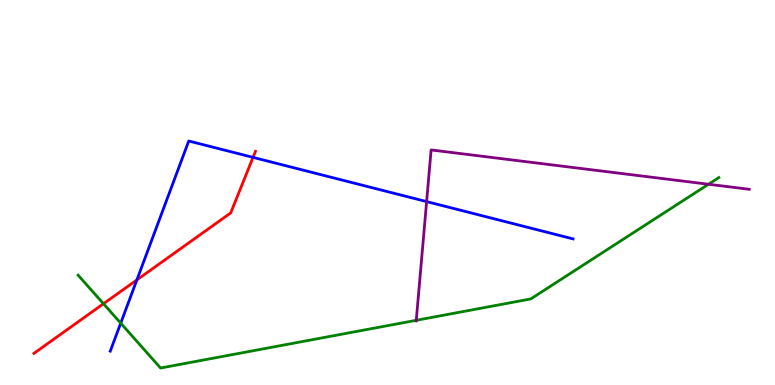[{'lines': ['blue', 'red'], 'intersections': [{'x': 1.77, 'y': 2.73}, {'x': 3.27, 'y': 5.91}]}, {'lines': ['green', 'red'], 'intersections': [{'x': 1.34, 'y': 2.11}]}, {'lines': ['purple', 'red'], 'intersections': []}, {'lines': ['blue', 'green'], 'intersections': [{'x': 1.56, 'y': 1.61}]}, {'lines': ['blue', 'purple'], 'intersections': [{'x': 5.5, 'y': 4.76}]}, {'lines': ['green', 'purple'], 'intersections': [{'x': 5.37, 'y': 1.68}, {'x': 9.14, 'y': 5.21}]}]